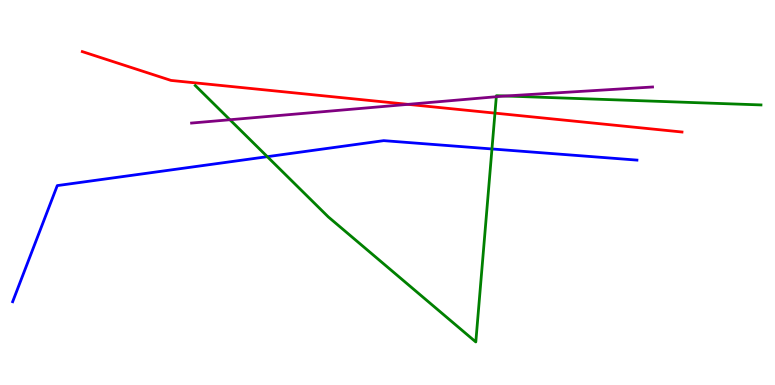[{'lines': ['blue', 'red'], 'intersections': []}, {'lines': ['green', 'red'], 'intersections': [{'x': 6.39, 'y': 7.06}]}, {'lines': ['purple', 'red'], 'intersections': [{'x': 5.26, 'y': 7.29}]}, {'lines': ['blue', 'green'], 'intersections': [{'x': 3.45, 'y': 5.93}, {'x': 6.35, 'y': 6.13}]}, {'lines': ['blue', 'purple'], 'intersections': []}, {'lines': ['green', 'purple'], 'intersections': [{'x': 2.97, 'y': 6.89}, {'x': 6.4, 'y': 7.49}, {'x': 6.52, 'y': 7.51}]}]